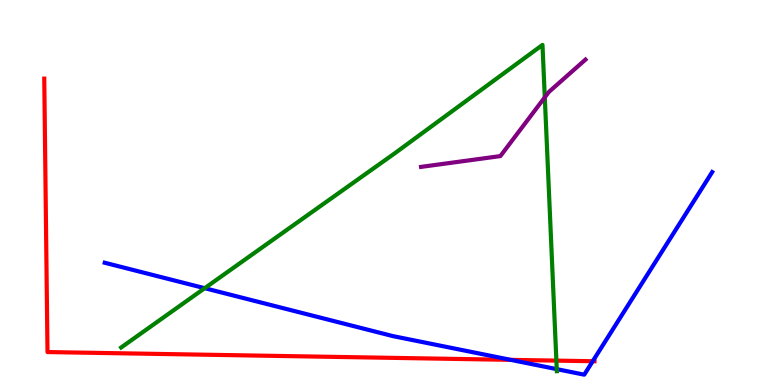[{'lines': ['blue', 'red'], 'intersections': [{'x': 6.59, 'y': 0.653}, {'x': 7.65, 'y': 0.617}]}, {'lines': ['green', 'red'], 'intersections': [{'x': 7.18, 'y': 0.633}]}, {'lines': ['purple', 'red'], 'intersections': []}, {'lines': ['blue', 'green'], 'intersections': [{'x': 2.64, 'y': 2.51}, {'x': 7.18, 'y': 0.412}]}, {'lines': ['blue', 'purple'], 'intersections': []}, {'lines': ['green', 'purple'], 'intersections': [{'x': 7.03, 'y': 7.47}]}]